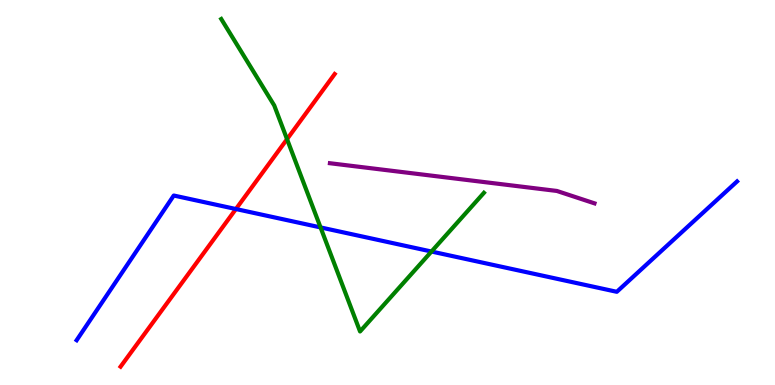[{'lines': ['blue', 'red'], 'intersections': [{'x': 3.04, 'y': 4.57}]}, {'lines': ['green', 'red'], 'intersections': [{'x': 3.7, 'y': 6.39}]}, {'lines': ['purple', 'red'], 'intersections': []}, {'lines': ['blue', 'green'], 'intersections': [{'x': 4.14, 'y': 4.09}, {'x': 5.57, 'y': 3.47}]}, {'lines': ['blue', 'purple'], 'intersections': []}, {'lines': ['green', 'purple'], 'intersections': []}]